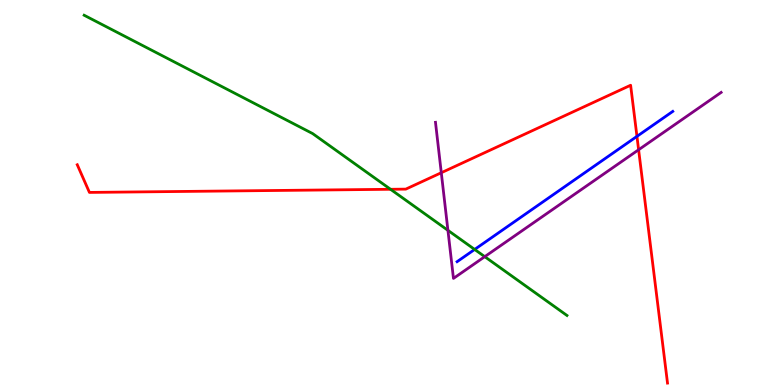[{'lines': ['blue', 'red'], 'intersections': [{'x': 8.22, 'y': 6.46}]}, {'lines': ['green', 'red'], 'intersections': [{'x': 5.04, 'y': 5.08}]}, {'lines': ['purple', 'red'], 'intersections': [{'x': 5.69, 'y': 5.51}, {'x': 8.24, 'y': 6.11}]}, {'lines': ['blue', 'green'], 'intersections': [{'x': 6.12, 'y': 3.52}]}, {'lines': ['blue', 'purple'], 'intersections': []}, {'lines': ['green', 'purple'], 'intersections': [{'x': 5.78, 'y': 4.02}, {'x': 6.25, 'y': 3.33}]}]